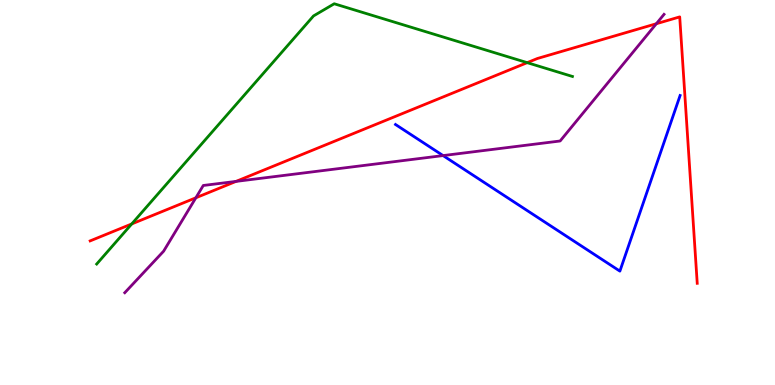[{'lines': ['blue', 'red'], 'intersections': []}, {'lines': ['green', 'red'], 'intersections': [{'x': 1.7, 'y': 4.18}, {'x': 6.8, 'y': 8.37}]}, {'lines': ['purple', 'red'], 'intersections': [{'x': 2.53, 'y': 4.86}, {'x': 3.05, 'y': 5.29}, {'x': 8.47, 'y': 9.38}]}, {'lines': ['blue', 'green'], 'intersections': []}, {'lines': ['blue', 'purple'], 'intersections': [{'x': 5.72, 'y': 5.96}]}, {'lines': ['green', 'purple'], 'intersections': []}]